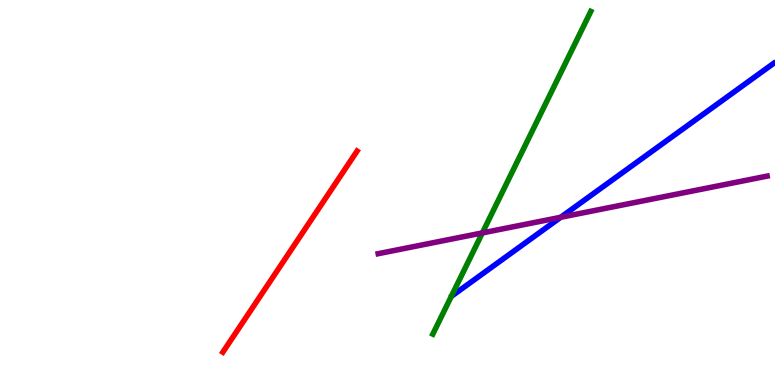[{'lines': ['blue', 'red'], 'intersections': []}, {'lines': ['green', 'red'], 'intersections': []}, {'lines': ['purple', 'red'], 'intersections': []}, {'lines': ['blue', 'green'], 'intersections': []}, {'lines': ['blue', 'purple'], 'intersections': [{'x': 7.23, 'y': 4.36}]}, {'lines': ['green', 'purple'], 'intersections': [{'x': 6.22, 'y': 3.95}]}]